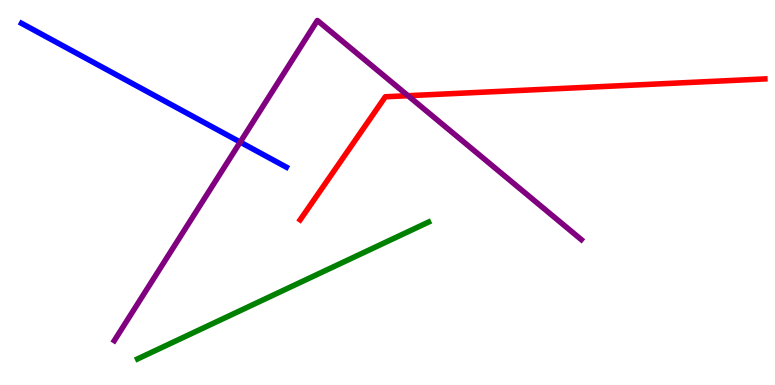[{'lines': ['blue', 'red'], 'intersections': []}, {'lines': ['green', 'red'], 'intersections': []}, {'lines': ['purple', 'red'], 'intersections': [{'x': 5.26, 'y': 7.51}]}, {'lines': ['blue', 'green'], 'intersections': []}, {'lines': ['blue', 'purple'], 'intersections': [{'x': 3.1, 'y': 6.31}]}, {'lines': ['green', 'purple'], 'intersections': []}]